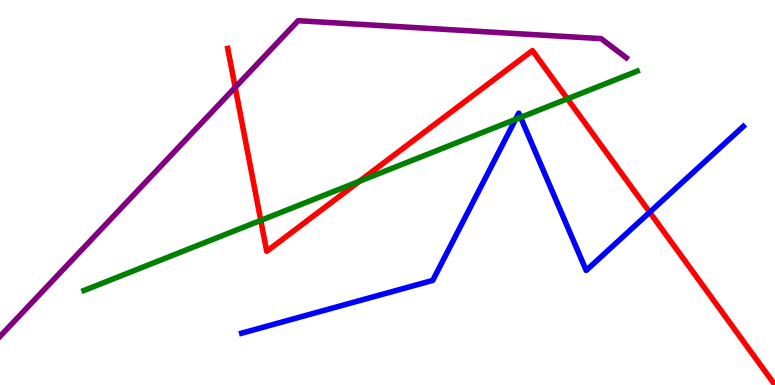[{'lines': ['blue', 'red'], 'intersections': [{'x': 8.38, 'y': 4.49}]}, {'lines': ['green', 'red'], 'intersections': [{'x': 3.36, 'y': 4.28}, {'x': 4.64, 'y': 5.29}, {'x': 7.32, 'y': 7.43}]}, {'lines': ['purple', 'red'], 'intersections': [{'x': 3.03, 'y': 7.73}]}, {'lines': ['blue', 'green'], 'intersections': [{'x': 6.65, 'y': 6.9}, {'x': 6.72, 'y': 6.95}]}, {'lines': ['blue', 'purple'], 'intersections': []}, {'lines': ['green', 'purple'], 'intersections': []}]